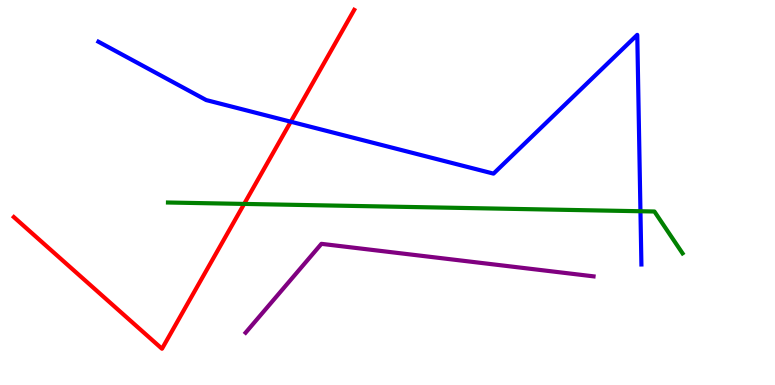[{'lines': ['blue', 'red'], 'intersections': [{'x': 3.75, 'y': 6.84}]}, {'lines': ['green', 'red'], 'intersections': [{'x': 3.15, 'y': 4.7}]}, {'lines': ['purple', 'red'], 'intersections': []}, {'lines': ['blue', 'green'], 'intersections': [{'x': 8.26, 'y': 4.51}]}, {'lines': ['blue', 'purple'], 'intersections': []}, {'lines': ['green', 'purple'], 'intersections': []}]